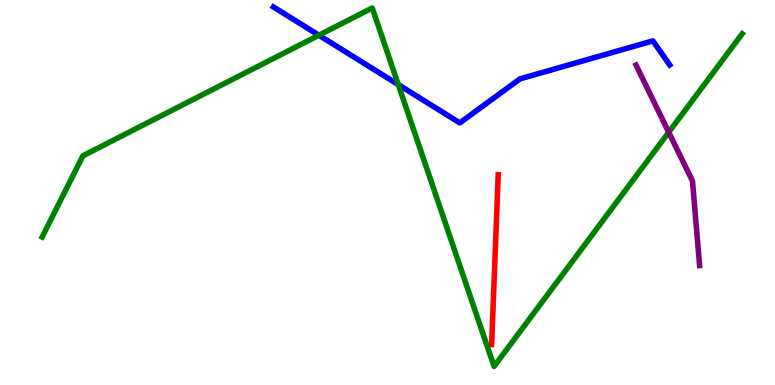[{'lines': ['blue', 'red'], 'intersections': []}, {'lines': ['green', 'red'], 'intersections': []}, {'lines': ['purple', 'red'], 'intersections': []}, {'lines': ['blue', 'green'], 'intersections': [{'x': 4.11, 'y': 9.08}, {'x': 5.14, 'y': 7.8}]}, {'lines': ['blue', 'purple'], 'intersections': []}, {'lines': ['green', 'purple'], 'intersections': [{'x': 8.63, 'y': 6.56}]}]